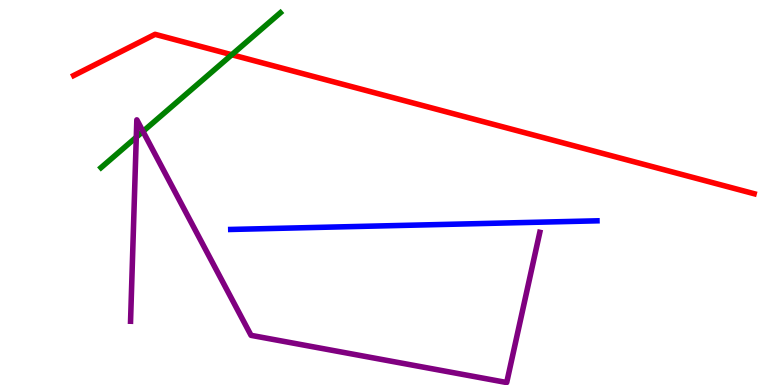[{'lines': ['blue', 'red'], 'intersections': []}, {'lines': ['green', 'red'], 'intersections': [{'x': 2.99, 'y': 8.58}]}, {'lines': ['purple', 'red'], 'intersections': []}, {'lines': ['blue', 'green'], 'intersections': []}, {'lines': ['blue', 'purple'], 'intersections': []}, {'lines': ['green', 'purple'], 'intersections': [{'x': 1.76, 'y': 6.44}, {'x': 1.84, 'y': 6.59}]}]